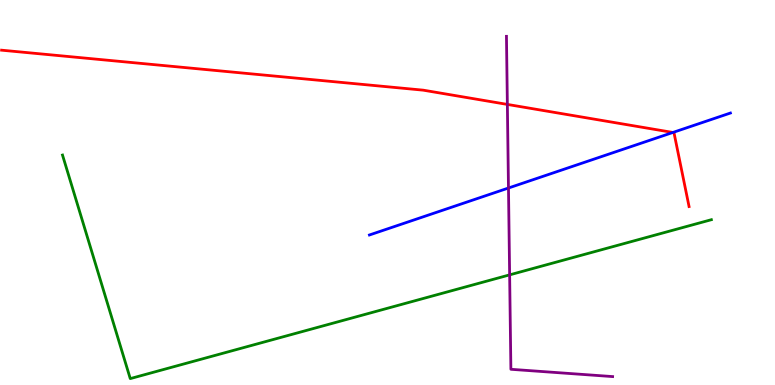[{'lines': ['blue', 'red'], 'intersections': [{'x': 8.68, 'y': 6.56}]}, {'lines': ['green', 'red'], 'intersections': []}, {'lines': ['purple', 'red'], 'intersections': [{'x': 6.55, 'y': 7.29}]}, {'lines': ['blue', 'green'], 'intersections': []}, {'lines': ['blue', 'purple'], 'intersections': [{'x': 6.56, 'y': 5.12}]}, {'lines': ['green', 'purple'], 'intersections': [{'x': 6.58, 'y': 2.86}]}]